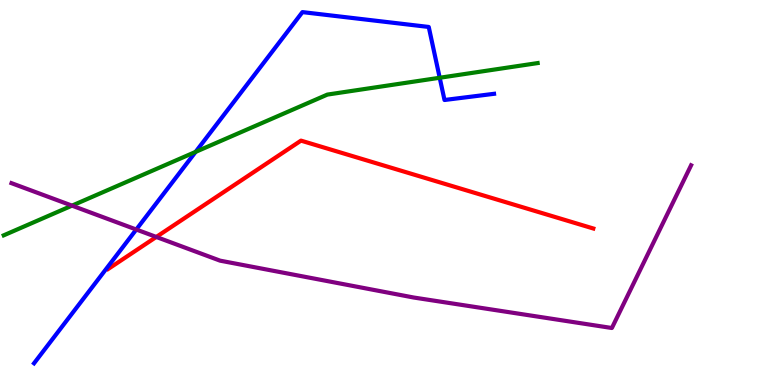[{'lines': ['blue', 'red'], 'intersections': []}, {'lines': ['green', 'red'], 'intersections': []}, {'lines': ['purple', 'red'], 'intersections': [{'x': 2.02, 'y': 3.85}]}, {'lines': ['blue', 'green'], 'intersections': [{'x': 2.52, 'y': 6.05}, {'x': 5.67, 'y': 7.98}]}, {'lines': ['blue', 'purple'], 'intersections': [{'x': 1.76, 'y': 4.04}]}, {'lines': ['green', 'purple'], 'intersections': [{'x': 0.929, 'y': 4.66}]}]